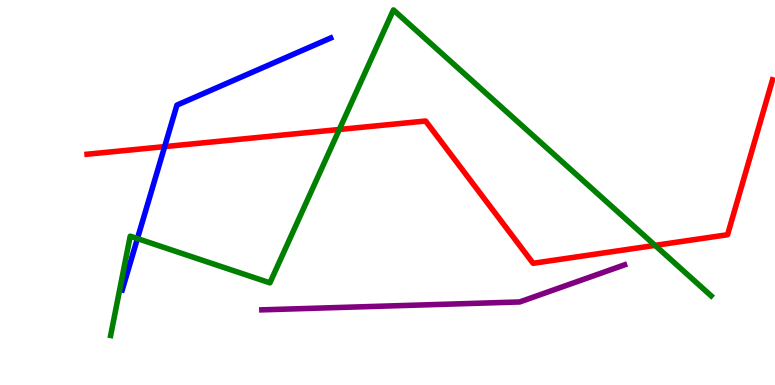[{'lines': ['blue', 'red'], 'intersections': [{'x': 2.12, 'y': 6.19}]}, {'lines': ['green', 'red'], 'intersections': [{'x': 4.38, 'y': 6.64}, {'x': 8.45, 'y': 3.63}]}, {'lines': ['purple', 'red'], 'intersections': []}, {'lines': ['blue', 'green'], 'intersections': [{'x': 1.77, 'y': 3.8}]}, {'lines': ['blue', 'purple'], 'intersections': []}, {'lines': ['green', 'purple'], 'intersections': []}]